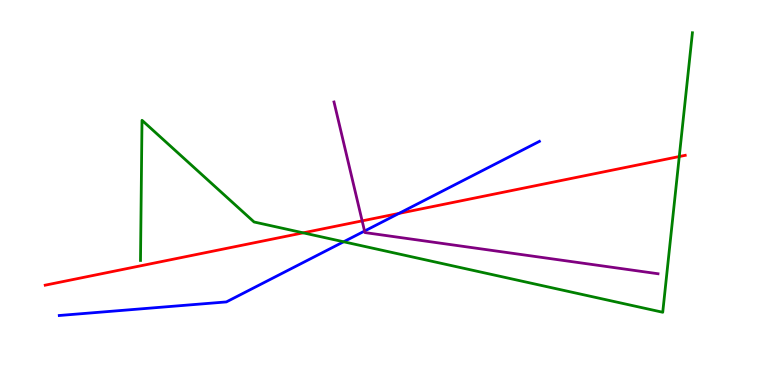[{'lines': ['blue', 'red'], 'intersections': [{'x': 5.15, 'y': 4.46}]}, {'lines': ['green', 'red'], 'intersections': [{'x': 3.91, 'y': 3.95}, {'x': 8.76, 'y': 5.93}]}, {'lines': ['purple', 'red'], 'intersections': [{'x': 4.67, 'y': 4.26}]}, {'lines': ['blue', 'green'], 'intersections': [{'x': 4.43, 'y': 3.72}]}, {'lines': ['blue', 'purple'], 'intersections': [{'x': 4.7, 'y': 4.0}]}, {'lines': ['green', 'purple'], 'intersections': []}]